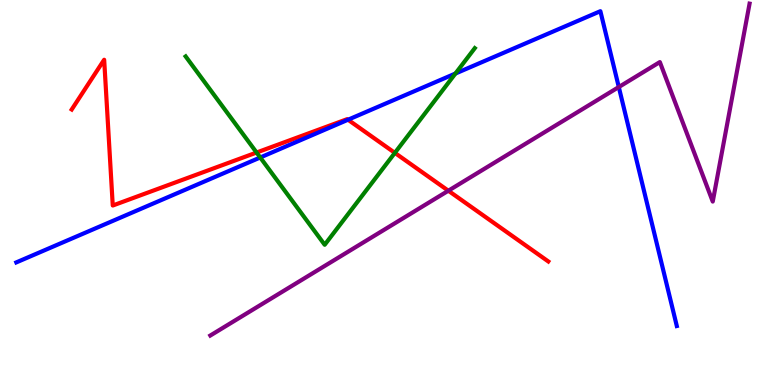[{'lines': ['blue', 'red'], 'intersections': [{'x': 4.49, 'y': 6.89}]}, {'lines': ['green', 'red'], 'intersections': [{'x': 3.31, 'y': 6.04}, {'x': 5.09, 'y': 6.03}]}, {'lines': ['purple', 'red'], 'intersections': [{'x': 5.79, 'y': 5.05}]}, {'lines': ['blue', 'green'], 'intersections': [{'x': 3.36, 'y': 5.91}, {'x': 5.88, 'y': 8.09}]}, {'lines': ['blue', 'purple'], 'intersections': [{'x': 7.98, 'y': 7.74}]}, {'lines': ['green', 'purple'], 'intersections': []}]